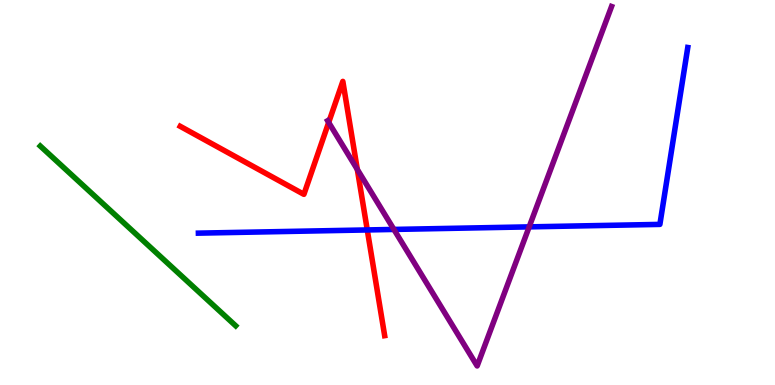[{'lines': ['blue', 'red'], 'intersections': [{'x': 4.74, 'y': 4.03}]}, {'lines': ['green', 'red'], 'intersections': []}, {'lines': ['purple', 'red'], 'intersections': [{'x': 4.24, 'y': 6.82}, {'x': 4.61, 'y': 5.6}]}, {'lines': ['blue', 'green'], 'intersections': []}, {'lines': ['blue', 'purple'], 'intersections': [{'x': 5.08, 'y': 4.04}, {'x': 6.83, 'y': 4.11}]}, {'lines': ['green', 'purple'], 'intersections': []}]